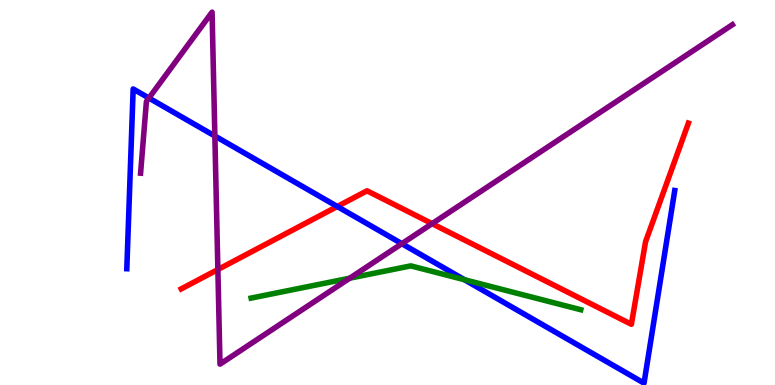[{'lines': ['blue', 'red'], 'intersections': [{'x': 4.35, 'y': 4.64}]}, {'lines': ['green', 'red'], 'intersections': []}, {'lines': ['purple', 'red'], 'intersections': [{'x': 2.81, 'y': 3.0}, {'x': 5.58, 'y': 4.19}]}, {'lines': ['blue', 'green'], 'intersections': [{'x': 5.99, 'y': 2.73}]}, {'lines': ['blue', 'purple'], 'intersections': [{'x': 1.92, 'y': 7.45}, {'x': 2.77, 'y': 6.47}, {'x': 5.19, 'y': 3.67}]}, {'lines': ['green', 'purple'], 'intersections': [{'x': 4.51, 'y': 2.77}]}]